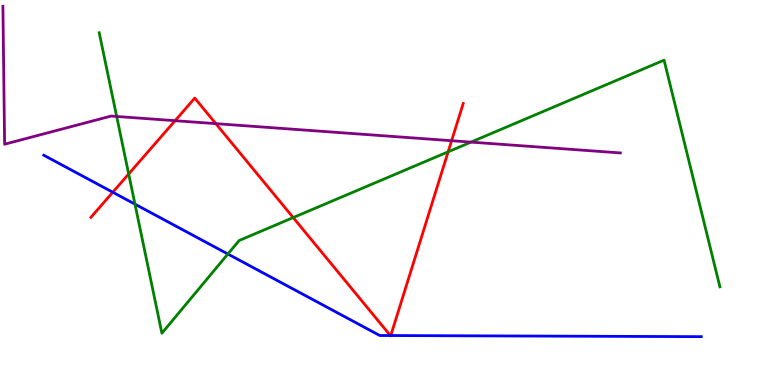[{'lines': ['blue', 'red'], 'intersections': [{'x': 1.46, 'y': 5.01}, {'x': 5.04, 'y': 1.28}, {'x': 5.04, 'y': 1.28}]}, {'lines': ['green', 'red'], 'intersections': [{'x': 1.66, 'y': 5.48}, {'x': 3.78, 'y': 4.35}, {'x': 5.78, 'y': 6.06}]}, {'lines': ['purple', 'red'], 'intersections': [{'x': 2.26, 'y': 6.87}, {'x': 2.78, 'y': 6.79}, {'x': 5.83, 'y': 6.35}]}, {'lines': ['blue', 'green'], 'intersections': [{'x': 1.74, 'y': 4.7}, {'x': 2.94, 'y': 3.4}]}, {'lines': ['blue', 'purple'], 'intersections': []}, {'lines': ['green', 'purple'], 'intersections': [{'x': 1.51, 'y': 6.97}, {'x': 6.08, 'y': 6.31}]}]